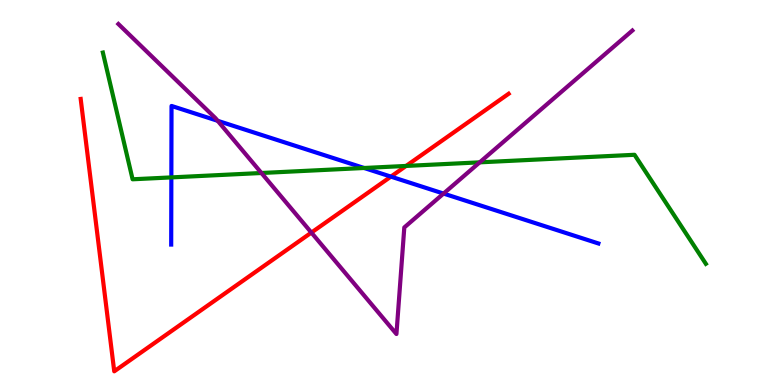[{'lines': ['blue', 'red'], 'intersections': [{'x': 5.04, 'y': 5.41}]}, {'lines': ['green', 'red'], 'intersections': [{'x': 5.24, 'y': 5.69}]}, {'lines': ['purple', 'red'], 'intersections': [{'x': 4.02, 'y': 3.96}]}, {'lines': ['blue', 'green'], 'intersections': [{'x': 2.21, 'y': 5.39}, {'x': 4.7, 'y': 5.64}]}, {'lines': ['blue', 'purple'], 'intersections': [{'x': 2.81, 'y': 6.86}, {'x': 5.72, 'y': 4.97}]}, {'lines': ['green', 'purple'], 'intersections': [{'x': 3.37, 'y': 5.51}, {'x': 6.19, 'y': 5.78}]}]